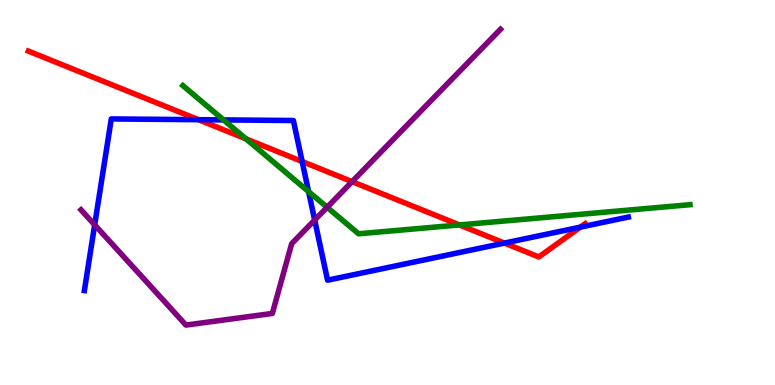[{'lines': ['blue', 'red'], 'intersections': [{'x': 2.56, 'y': 6.89}, {'x': 3.9, 'y': 5.81}, {'x': 6.51, 'y': 3.69}, {'x': 7.49, 'y': 4.1}]}, {'lines': ['green', 'red'], 'intersections': [{'x': 3.17, 'y': 6.39}, {'x': 5.93, 'y': 4.16}]}, {'lines': ['purple', 'red'], 'intersections': [{'x': 4.54, 'y': 5.28}]}, {'lines': ['blue', 'green'], 'intersections': [{'x': 2.88, 'y': 6.89}, {'x': 3.98, 'y': 5.02}]}, {'lines': ['blue', 'purple'], 'intersections': [{'x': 1.22, 'y': 4.16}, {'x': 4.06, 'y': 4.28}]}, {'lines': ['green', 'purple'], 'intersections': [{'x': 4.22, 'y': 4.62}]}]